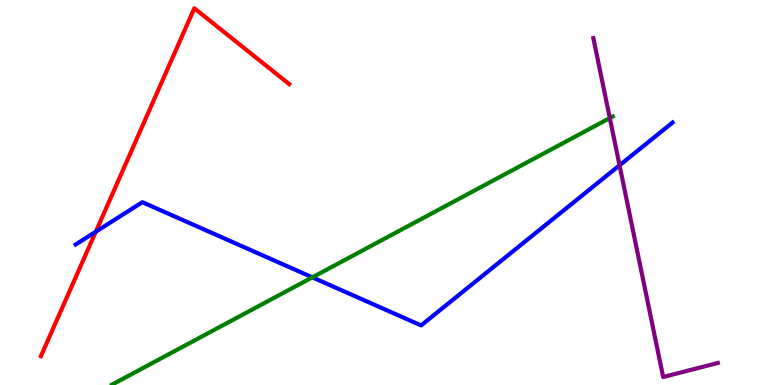[{'lines': ['blue', 'red'], 'intersections': [{'x': 1.24, 'y': 3.98}]}, {'lines': ['green', 'red'], 'intersections': []}, {'lines': ['purple', 'red'], 'intersections': []}, {'lines': ['blue', 'green'], 'intersections': [{'x': 4.03, 'y': 2.8}]}, {'lines': ['blue', 'purple'], 'intersections': [{'x': 7.99, 'y': 5.71}]}, {'lines': ['green', 'purple'], 'intersections': [{'x': 7.87, 'y': 6.93}]}]